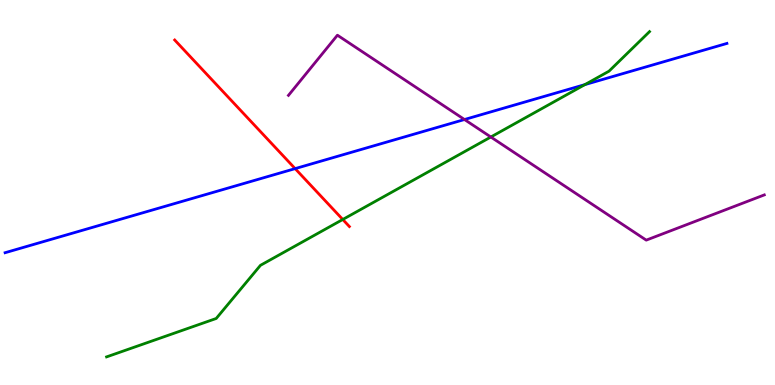[{'lines': ['blue', 'red'], 'intersections': [{'x': 3.81, 'y': 5.62}]}, {'lines': ['green', 'red'], 'intersections': [{'x': 4.42, 'y': 4.3}]}, {'lines': ['purple', 'red'], 'intersections': []}, {'lines': ['blue', 'green'], 'intersections': [{'x': 7.55, 'y': 7.8}]}, {'lines': ['blue', 'purple'], 'intersections': [{'x': 5.99, 'y': 6.9}]}, {'lines': ['green', 'purple'], 'intersections': [{'x': 6.33, 'y': 6.44}]}]